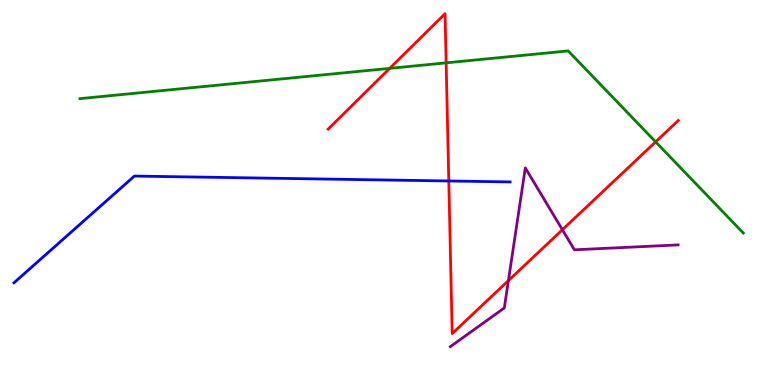[{'lines': ['blue', 'red'], 'intersections': [{'x': 5.79, 'y': 5.3}]}, {'lines': ['green', 'red'], 'intersections': [{'x': 5.03, 'y': 8.22}, {'x': 5.76, 'y': 8.37}, {'x': 8.46, 'y': 6.32}]}, {'lines': ['purple', 'red'], 'intersections': [{'x': 6.56, 'y': 2.71}, {'x': 7.26, 'y': 4.03}]}, {'lines': ['blue', 'green'], 'intersections': []}, {'lines': ['blue', 'purple'], 'intersections': []}, {'lines': ['green', 'purple'], 'intersections': []}]